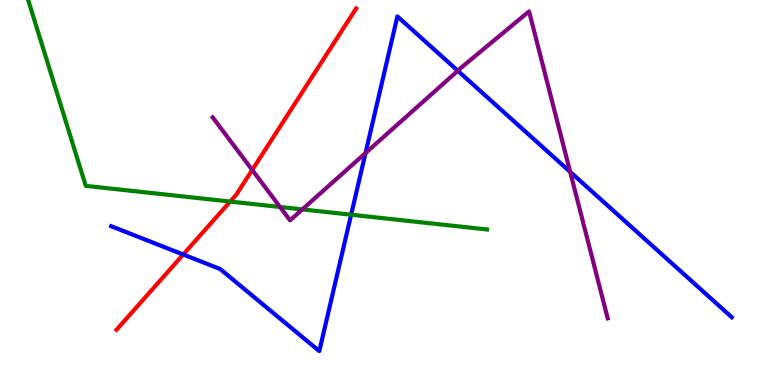[{'lines': ['blue', 'red'], 'intersections': [{'x': 2.36, 'y': 3.39}]}, {'lines': ['green', 'red'], 'intersections': [{'x': 2.97, 'y': 4.76}]}, {'lines': ['purple', 'red'], 'intersections': [{'x': 3.25, 'y': 5.59}]}, {'lines': ['blue', 'green'], 'intersections': [{'x': 4.53, 'y': 4.42}]}, {'lines': ['blue', 'purple'], 'intersections': [{'x': 4.72, 'y': 6.02}, {'x': 5.91, 'y': 8.16}, {'x': 7.36, 'y': 5.54}]}, {'lines': ['green', 'purple'], 'intersections': [{'x': 3.61, 'y': 4.62}, {'x': 3.9, 'y': 4.56}]}]